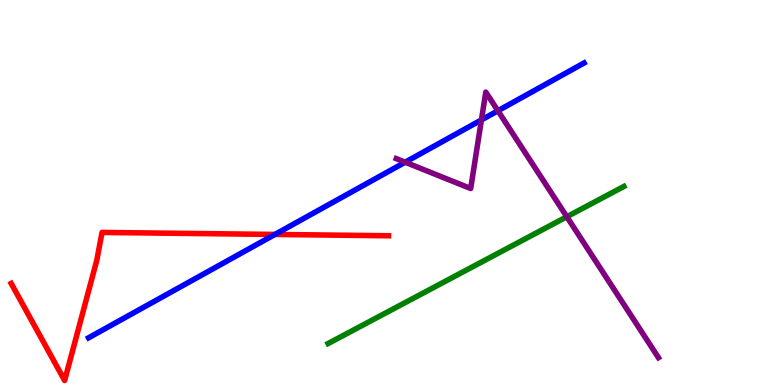[{'lines': ['blue', 'red'], 'intersections': [{'x': 3.55, 'y': 3.91}]}, {'lines': ['green', 'red'], 'intersections': []}, {'lines': ['purple', 'red'], 'intersections': []}, {'lines': ['blue', 'green'], 'intersections': []}, {'lines': ['blue', 'purple'], 'intersections': [{'x': 5.23, 'y': 5.79}, {'x': 6.21, 'y': 6.89}, {'x': 6.42, 'y': 7.12}]}, {'lines': ['green', 'purple'], 'intersections': [{'x': 7.31, 'y': 4.37}]}]